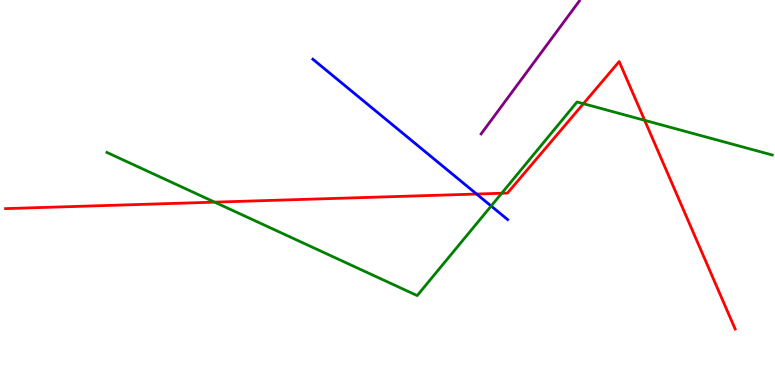[{'lines': ['blue', 'red'], 'intersections': [{'x': 6.15, 'y': 4.96}]}, {'lines': ['green', 'red'], 'intersections': [{'x': 2.77, 'y': 4.75}, {'x': 6.47, 'y': 4.98}, {'x': 7.53, 'y': 7.31}, {'x': 8.32, 'y': 6.87}]}, {'lines': ['purple', 'red'], 'intersections': []}, {'lines': ['blue', 'green'], 'intersections': [{'x': 6.34, 'y': 4.65}]}, {'lines': ['blue', 'purple'], 'intersections': []}, {'lines': ['green', 'purple'], 'intersections': []}]